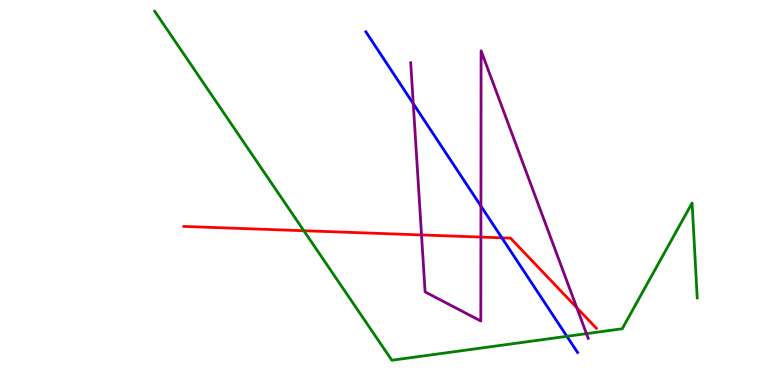[{'lines': ['blue', 'red'], 'intersections': [{'x': 6.48, 'y': 3.82}]}, {'lines': ['green', 'red'], 'intersections': [{'x': 3.92, 'y': 4.01}]}, {'lines': ['purple', 'red'], 'intersections': [{'x': 5.44, 'y': 3.9}, {'x': 6.21, 'y': 3.84}, {'x': 7.44, 'y': 2.01}]}, {'lines': ['blue', 'green'], 'intersections': [{'x': 7.31, 'y': 1.26}]}, {'lines': ['blue', 'purple'], 'intersections': [{'x': 5.33, 'y': 7.31}, {'x': 6.21, 'y': 4.65}]}, {'lines': ['green', 'purple'], 'intersections': [{'x': 7.57, 'y': 1.33}]}]